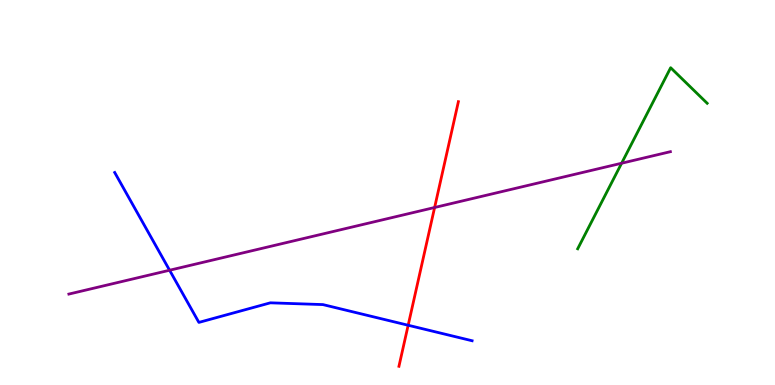[{'lines': ['blue', 'red'], 'intersections': [{'x': 5.27, 'y': 1.55}]}, {'lines': ['green', 'red'], 'intersections': []}, {'lines': ['purple', 'red'], 'intersections': [{'x': 5.61, 'y': 4.61}]}, {'lines': ['blue', 'green'], 'intersections': []}, {'lines': ['blue', 'purple'], 'intersections': [{'x': 2.19, 'y': 2.98}]}, {'lines': ['green', 'purple'], 'intersections': [{'x': 8.02, 'y': 5.76}]}]